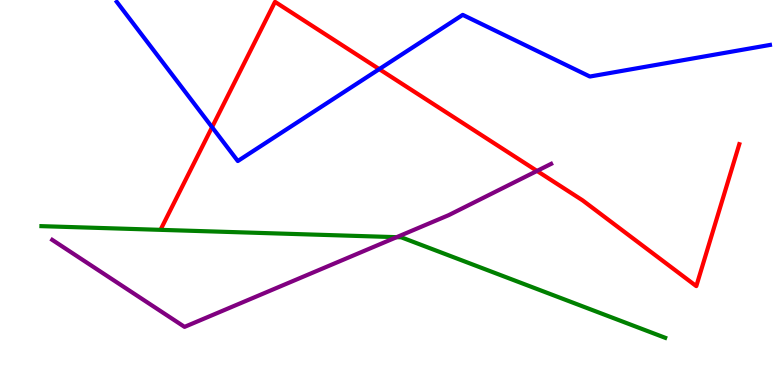[{'lines': ['blue', 'red'], 'intersections': [{'x': 2.74, 'y': 6.7}, {'x': 4.89, 'y': 8.2}]}, {'lines': ['green', 'red'], 'intersections': []}, {'lines': ['purple', 'red'], 'intersections': [{'x': 6.93, 'y': 5.56}]}, {'lines': ['blue', 'green'], 'intersections': []}, {'lines': ['blue', 'purple'], 'intersections': []}, {'lines': ['green', 'purple'], 'intersections': [{'x': 5.12, 'y': 3.84}]}]